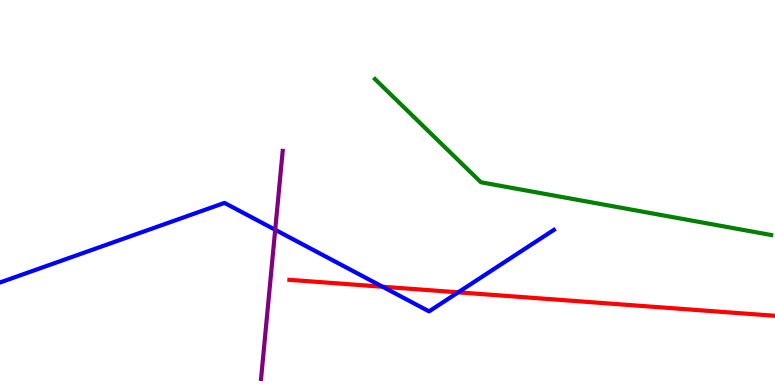[{'lines': ['blue', 'red'], 'intersections': [{'x': 4.94, 'y': 2.55}, {'x': 5.91, 'y': 2.41}]}, {'lines': ['green', 'red'], 'intersections': []}, {'lines': ['purple', 'red'], 'intersections': []}, {'lines': ['blue', 'green'], 'intersections': []}, {'lines': ['blue', 'purple'], 'intersections': [{'x': 3.55, 'y': 4.03}]}, {'lines': ['green', 'purple'], 'intersections': []}]